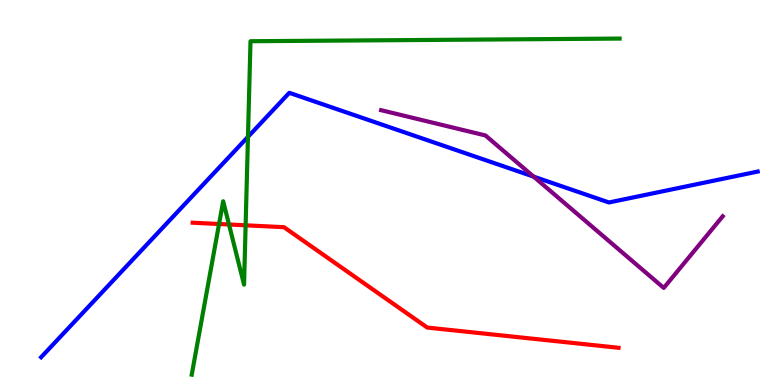[{'lines': ['blue', 'red'], 'intersections': []}, {'lines': ['green', 'red'], 'intersections': [{'x': 2.83, 'y': 4.18}, {'x': 2.95, 'y': 4.17}, {'x': 3.17, 'y': 4.15}]}, {'lines': ['purple', 'red'], 'intersections': []}, {'lines': ['blue', 'green'], 'intersections': [{'x': 3.2, 'y': 6.45}]}, {'lines': ['blue', 'purple'], 'intersections': [{'x': 6.89, 'y': 5.41}]}, {'lines': ['green', 'purple'], 'intersections': []}]